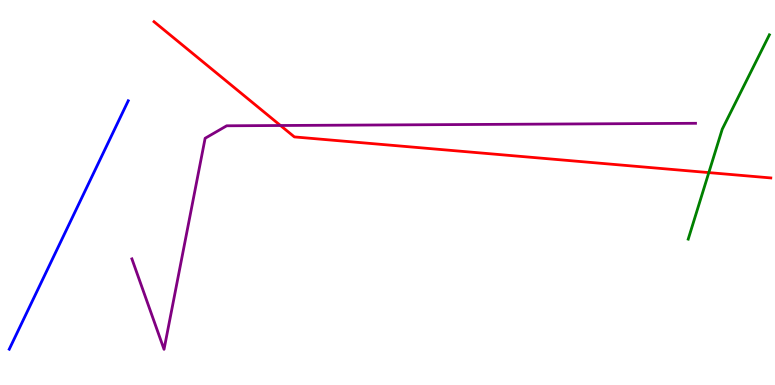[{'lines': ['blue', 'red'], 'intersections': []}, {'lines': ['green', 'red'], 'intersections': [{'x': 9.15, 'y': 5.52}]}, {'lines': ['purple', 'red'], 'intersections': [{'x': 3.62, 'y': 6.74}]}, {'lines': ['blue', 'green'], 'intersections': []}, {'lines': ['blue', 'purple'], 'intersections': []}, {'lines': ['green', 'purple'], 'intersections': []}]